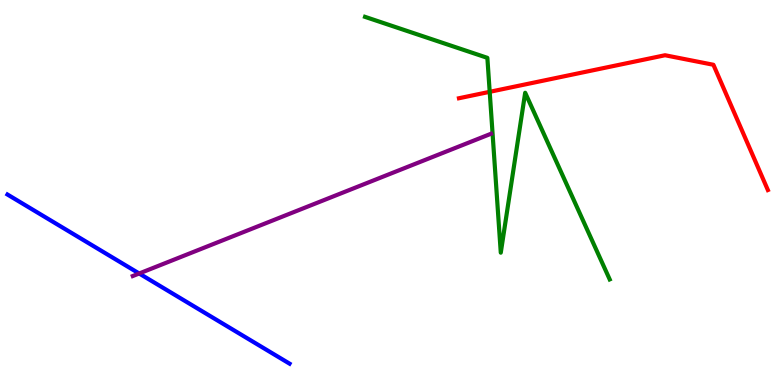[{'lines': ['blue', 'red'], 'intersections': []}, {'lines': ['green', 'red'], 'intersections': [{'x': 6.32, 'y': 7.61}]}, {'lines': ['purple', 'red'], 'intersections': []}, {'lines': ['blue', 'green'], 'intersections': []}, {'lines': ['blue', 'purple'], 'intersections': [{'x': 1.8, 'y': 2.9}]}, {'lines': ['green', 'purple'], 'intersections': []}]